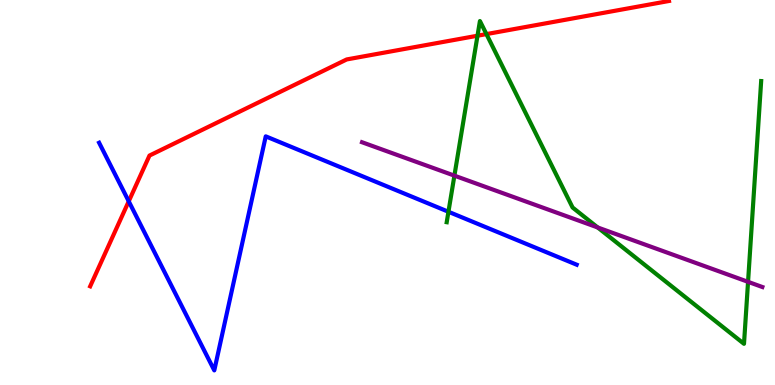[{'lines': ['blue', 'red'], 'intersections': [{'x': 1.66, 'y': 4.77}]}, {'lines': ['green', 'red'], 'intersections': [{'x': 6.16, 'y': 9.07}, {'x': 6.28, 'y': 9.11}]}, {'lines': ['purple', 'red'], 'intersections': []}, {'lines': ['blue', 'green'], 'intersections': [{'x': 5.79, 'y': 4.5}]}, {'lines': ['blue', 'purple'], 'intersections': []}, {'lines': ['green', 'purple'], 'intersections': [{'x': 5.86, 'y': 5.44}, {'x': 7.71, 'y': 4.09}, {'x': 9.65, 'y': 2.68}]}]